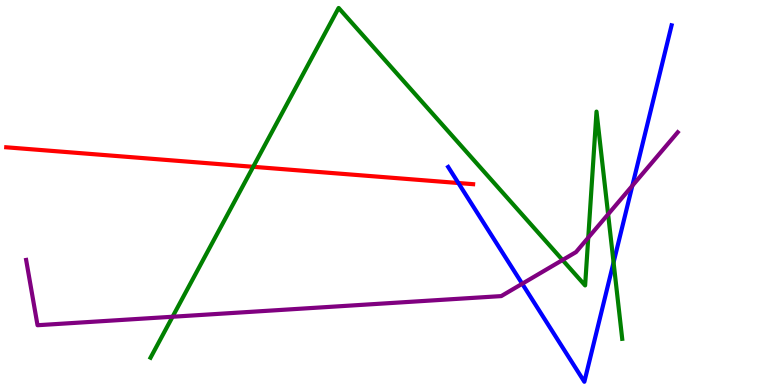[{'lines': ['blue', 'red'], 'intersections': [{'x': 5.91, 'y': 5.25}]}, {'lines': ['green', 'red'], 'intersections': [{'x': 3.27, 'y': 5.67}]}, {'lines': ['purple', 'red'], 'intersections': []}, {'lines': ['blue', 'green'], 'intersections': [{'x': 7.92, 'y': 3.18}]}, {'lines': ['blue', 'purple'], 'intersections': [{'x': 6.74, 'y': 2.63}, {'x': 8.16, 'y': 5.18}]}, {'lines': ['green', 'purple'], 'intersections': [{'x': 2.23, 'y': 1.77}, {'x': 7.26, 'y': 3.25}, {'x': 7.59, 'y': 3.83}, {'x': 7.85, 'y': 4.43}]}]